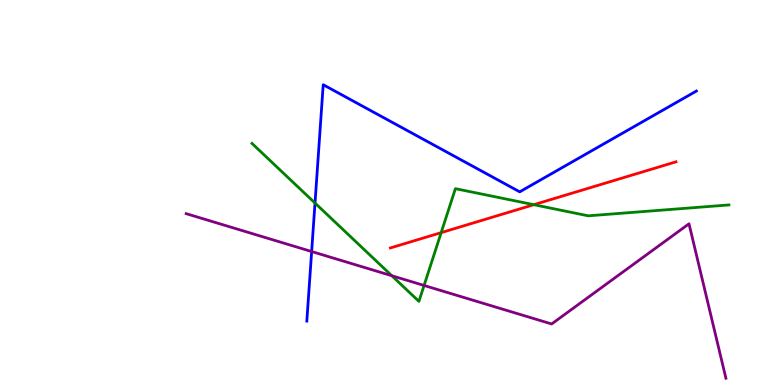[{'lines': ['blue', 'red'], 'intersections': []}, {'lines': ['green', 'red'], 'intersections': [{'x': 5.69, 'y': 3.96}, {'x': 6.89, 'y': 4.68}]}, {'lines': ['purple', 'red'], 'intersections': []}, {'lines': ['blue', 'green'], 'intersections': [{'x': 4.06, 'y': 4.73}]}, {'lines': ['blue', 'purple'], 'intersections': [{'x': 4.02, 'y': 3.47}]}, {'lines': ['green', 'purple'], 'intersections': [{'x': 5.06, 'y': 2.84}, {'x': 5.47, 'y': 2.59}]}]